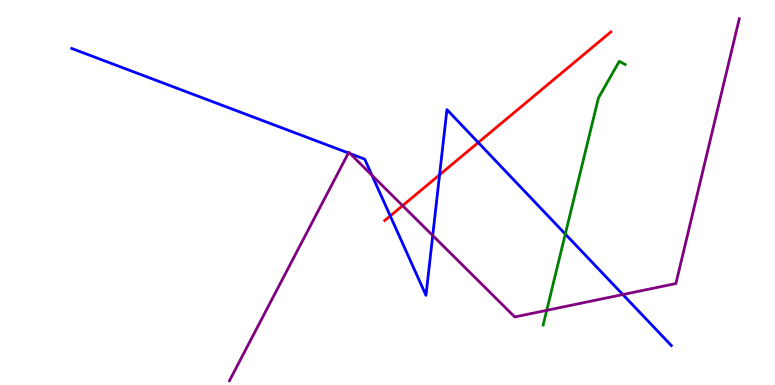[{'lines': ['blue', 'red'], 'intersections': [{'x': 5.04, 'y': 4.39}, {'x': 5.67, 'y': 5.46}, {'x': 6.17, 'y': 6.3}]}, {'lines': ['green', 'red'], 'intersections': []}, {'lines': ['purple', 'red'], 'intersections': [{'x': 5.19, 'y': 4.66}]}, {'lines': ['blue', 'green'], 'intersections': [{'x': 7.29, 'y': 3.92}]}, {'lines': ['blue', 'purple'], 'intersections': [{'x': 4.5, 'y': 6.03}, {'x': 4.52, 'y': 6.01}, {'x': 4.8, 'y': 5.45}, {'x': 5.58, 'y': 3.88}, {'x': 8.04, 'y': 2.35}]}, {'lines': ['green', 'purple'], 'intersections': [{'x': 7.05, 'y': 1.94}]}]